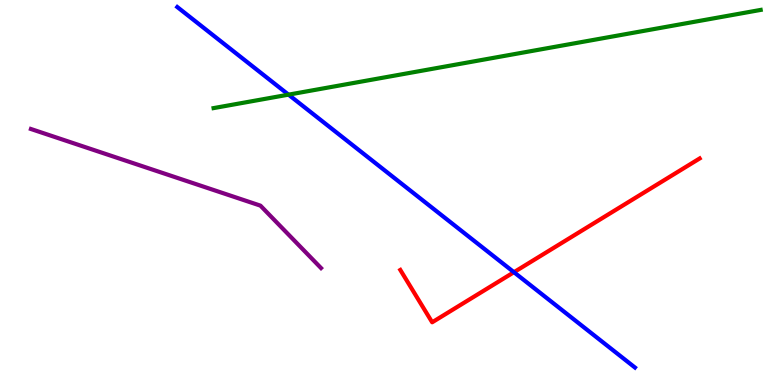[{'lines': ['blue', 'red'], 'intersections': [{'x': 6.63, 'y': 2.93}]}, {'lines': ['green', 'red'], 'intersections': []}, {'lines': ['purple', 'red'], 'intersections': []}, {'lines': ['blue', 'green'], 'intersections': [{'x': 3.72, 'y': 7.54}]}, {'lines': ['blue', 'purple'], 'intersections': []}, {'lines': ['green', 'purple'], 'intersections': []}]